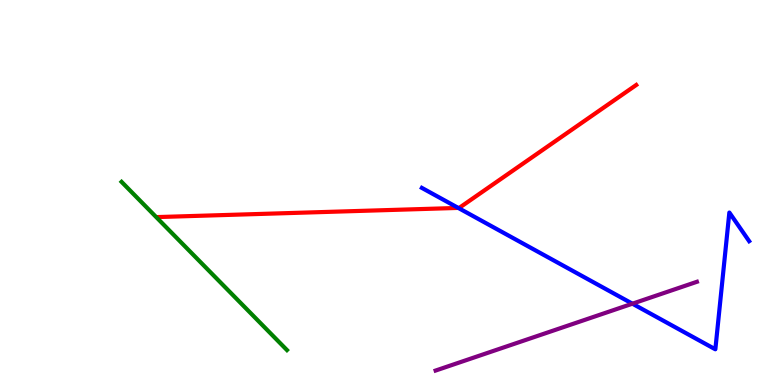[{'lines': ['blue', 'red'], 'intersections': [{'x': 5.91, 'y': 4.6}]}, {'lines': ['green', 'red'], 'intersections': []}, {'lines': ['purple', 'red'], 'intersections': []}, {'lines': ['blue', 'green'], 'intersections': []}, {'lines': ['blue', 'purple'], 'intersections': [{'x': 8.16, 'y': 2.11}]}, {'lines': ['green', 'purple'], 'intersections': []}]